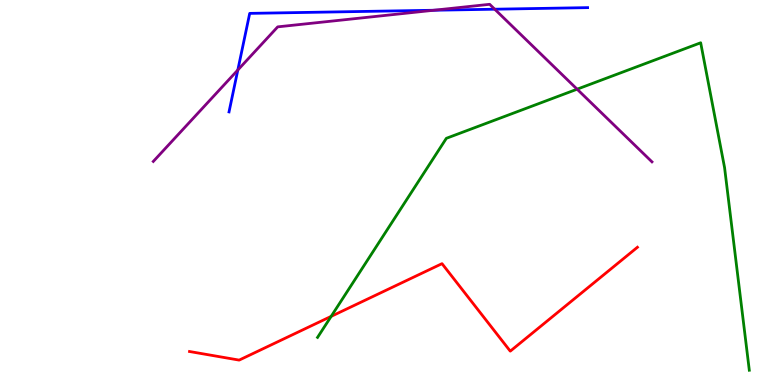[{'lines': ['blue', 'red'], 'intersections': []}, {'lines': ['green', 'red'], 'intersections': [{'x': 4.27, 'y': 1.78}]}, {'lines': ['purple', 'red'], 'intersections': []}, {'lines': ['blue', 'green'], 'intersections': []}, {'lines': ['blue', 'purple'], 'intersections': [{'x': 3.07, 'y': 8.18}, {'x': 5.6, 'y': 9.73}, {'x': 6.38, 'y': 9.76}]}, {'lines': ['green', 'purple'], 'intersections': [{'x': 7.45, 'y': 7.68}]}]